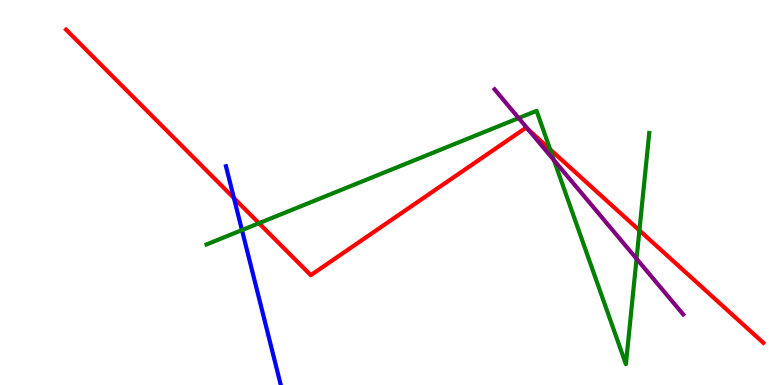[{'lines': ['blue', 'red'], 'intersections': [{'x': 3.02, 'y': 4.86}]}, {'lines': ['green', 'red'], 'intersections': [{'x': 3.34, 'y': 4.2}, {'x': 7.1, 'y': 6.12}, {'x': 8.25, 'y': 4.02}]}, {'lines': ['purple', 'red'], 'intersections': [{'x': 6.82, 'y': 6.63}]}, {'lines': ['blue', 'green'], 'intersections': [{'x': 3.12, 'y': 4.02}]}, {'lines': ['blue', 'purple'], 'intersections': []}, {'lines': ['green', 'purple'], 'intersections': [{'x': 6.69, 'y': 6.93}, {'x': 7.15, 'y': 5.84}, {'x': 8.21, 'y': 3.28}]}]